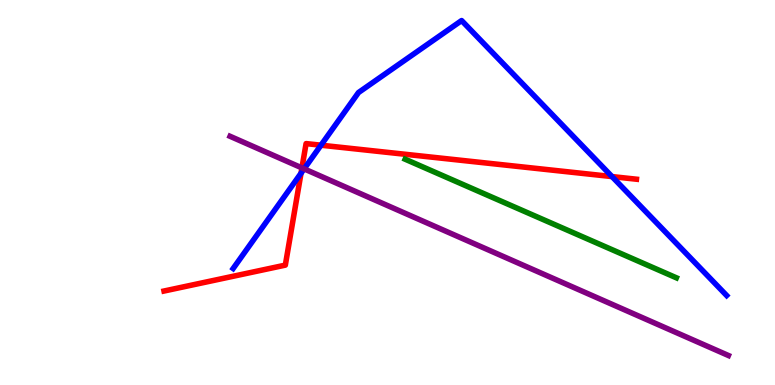[{'lines': ['blue', 'red'], 'intersections': [{'x': 3.88, 'y': 5.5}, {'x': 4.14, 'y': 6.23}, {'x': 7.9, 'y': 5.41}]}, {'lines': ['green', 'red'], 'intersections': []}, {'lines': ['purple', 'red'], 'intersections': [{'x': 3.9, 'y': 5.64}]}, {'lines': ['blue', 'green'], 'intersections': []}, {'lines': ['blue', 'purple'], 'intersections': [{'x': 3.92, 'y': 5.61}]}, {'lines': ['green', 'purple'], 'intersections': []}]